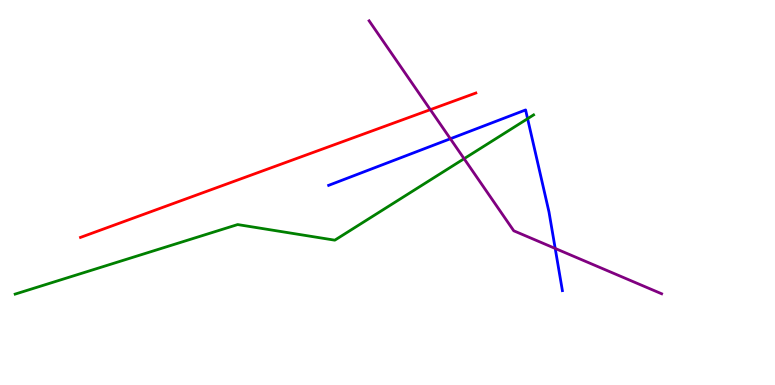[{'lines': ['blue', 'red'], 'intersections': []}, {'lines': ['green', 'red'], 'intersections': []}, {'lines': ['purple', 'red'], 'intersections': [{'x': 5.55, 'y': 7.15}]}, {'lines': ['blue', 'green'], 'intersections': [{'x': 6.81, 'y': 6.92}]}, {'lines': ['blue', 'purple'], 'intersections': [{'x': 5.81, 'y': 6.4}, {'x': 7.16, 'y': 3.55}]}, {'lines': ['green', 'purple'], 'intersections': [{'x': 5.99, 'y': 5.88}]}]